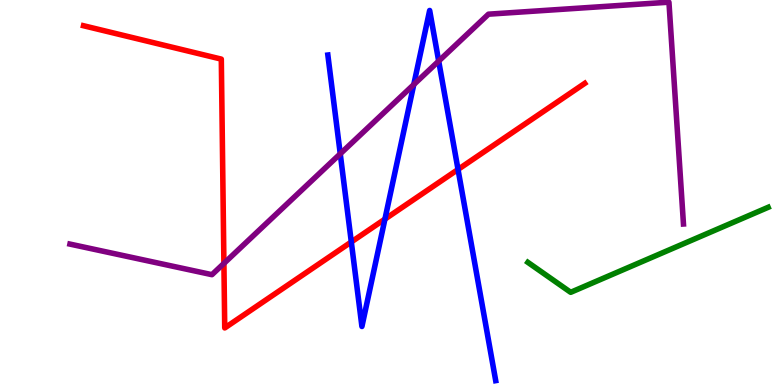[{'lines': ['blue', 'red'], 'intersections': [{'x': 4.53, 'y': 3.72}, {'x': 4.97, 'y': 4.31}, {'x': 5.91, 'y': 5.6}]}, {'lines': ['green', 'red'], 'intersections': []}, {'lines': ['purple', 'red'], 'intersections': [{'x': 2.89, 'y': 3.16}]}, {'lines': ['blue', 'green'], 'intersections': []}, {'lines': ['blue', 'purple'], 'intersections': [{'x': 4.39, 'y': 6.0}, {'x': 5.34, 'y': 7.8}, {'x': 5.66, 'y': 8.41}]}, {'lines': ['green', 'purple'], 'intersections': []}]